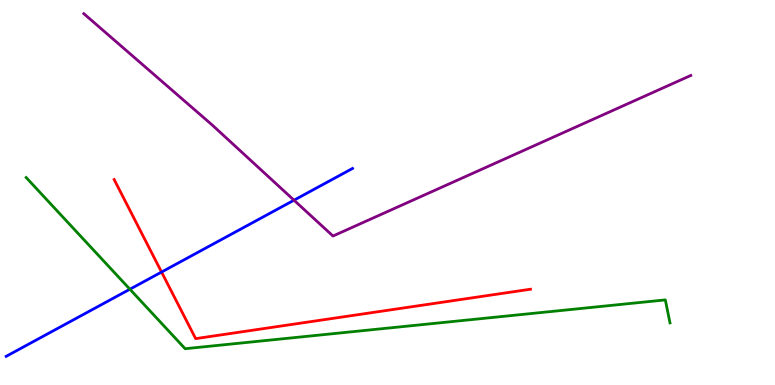[{'lines': ['blue', 'red'], 'intersections': [{'x': 2.08, 'y': 2.93}]}, {'lines': ['green', 'red'], 'intersections': []}, {'lines': ['purple', 'red'], 'intersections': []}, {'lines': ['blue', 'green'], 'intersections': [{'x': 1.68, 'y': 2.49}]}, {'lines': ['blue', 'purple'], 'intersections': [{'x': 3.79, 'y': 4.8}]}, {'lines': ['green', 'purple'], 'intersections': []}]